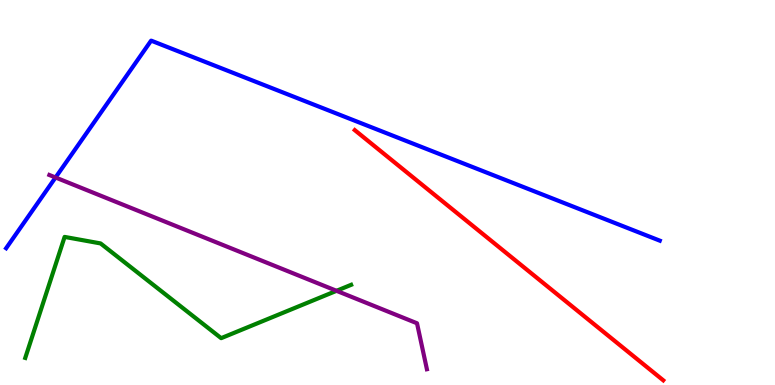[{'lines': ['blue', 'red'], 'intersections': []}, {'lines': ['green', 'red'], 'intersections': []}, {'lines': ['purple', 'red'], 'intersections': []}, {'lines': ['blue', 'green'], 'intersections': []}, {'lines': ['blue', 'purple'], 'intersections': [{'x': 0.717, 'y': 5.39}]}, {'lines': ['green', 'purple'], 'intersections': [{'x': 4.34, 'y': 2.45}]}]